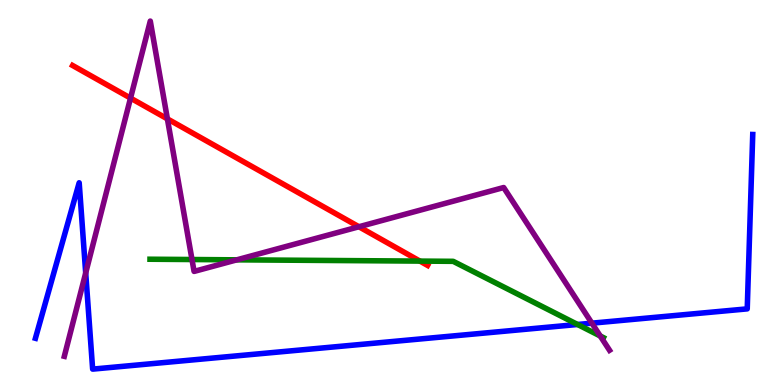[{'lines': ['blue', 'red'], 'intersections': []}, {'lines': ['green', 'red'], 'intersections': [{'x': 5.42, 'y': 3.22}]}, {'lines': ['purple', 'red'], 'intersections': [{'x': 1.68, 'y': 7.45}, {'x': 2.16, 'y': 6.91}, {'x': 4.63, 'y': 4.11}]}, {'lines': ['blue', 'green'], 'intersections': [{'x': 7.45, 'y': 1.57}]}, {'lines': ['blue', 'purple'], 'intersections': [{'x': 1.11, 'y': 2.91}, {'x': 7.64, 'y': 1.61}]}, {'lines': ['green', 'purple'], 'intersections': [{'x': 2.48, 'y': 3.26}, {'x': 3.06, 'y': 3.25}, {'x': 7.75, 'y': 1.27}]}]